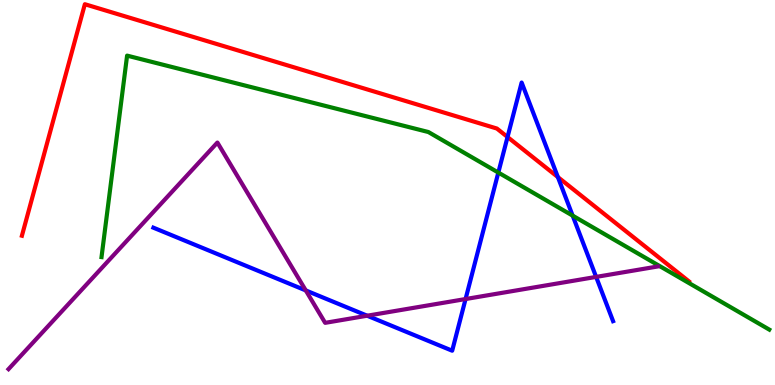[{'lines': ['blue', 'red'], 'intersections': [{'x': 6.55, 'y': 6.44}, {'x': 7.2, 'y': 5.4}]}, {'lines': ['green', 'red'], 'intersections': []}, {'lines': ['purple', 'red'], 'intersections': []}, {'lines': ['blue', 'green'], 'intersections': [{'x': 6.43, 'y': 5.52}, {'x': 7.39, 'y': 4.4}]}, {'lines': ['blue', 'purple'], 'intersections': [{'x': 3.95, 'y': 2.46}, {'x': 4.74, 'y': 1.8}, {'x': 6.01, 'y': 2.23}, {'x': 7.69, 'y': 2.81}]}, {'lines': ['green', 'purple'], 'intersections': []}]